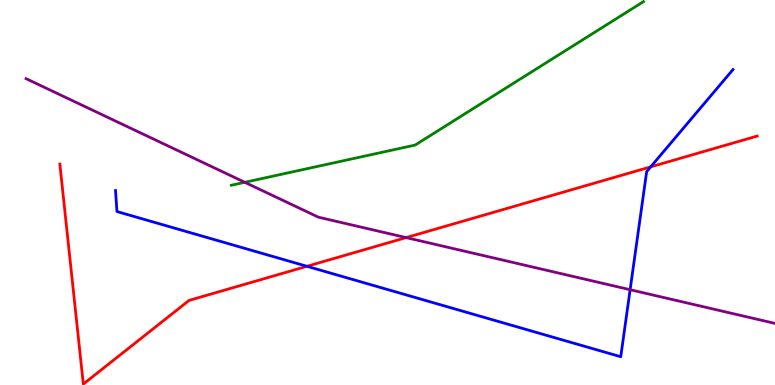[{'lines': ['blue', 'red'], 'intersections': [{'x': 3.96, 'y': 3.08}, {'x': 8.4, 'y': 5.67}]}, {'lines': ['green', 'red'], 'intersections': []}, {'lines': ['purple', 'red'], 'intersections': [{'x': 5.24, 'y': 3.83}]}, {'lines': ['blue', 'green'], 'intersections': []}, {'lines': ['blue', 'purple'], 'intersections': [{'x': 8.13, 'y': 2.48}]}, {'lines': ['green', 'purple'], 'intersections': [{'x': 3.16, 'y': 5.26}]}]